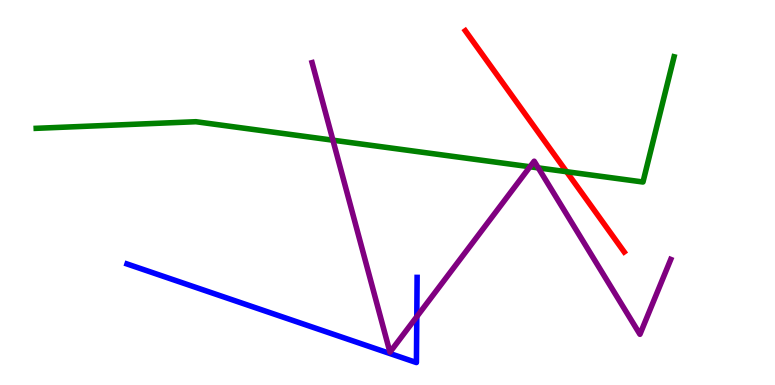[{'lines': ['blue', 'red'], 'intersections': []}, {'lines': ['green', 'red'], 'intersections': [{'x': 7.31, 'y': 5.54}]}, {'lines': ['purple', 'red'], 'intersections': []}, {'lines': ['blue', 'green'], 'intersections': []}, {'lines': ['blue', 'purple'], 'intersections': [{'x': 5.38, 'y': 1.78}]}, {'lines': ['green', 'purple'], 'intersections': [{'x': 4.3, 'y': 6.36}, {'x': 6.84, 'y': 5.67}, {'x': 6.95, 'y': 5.64}]}]